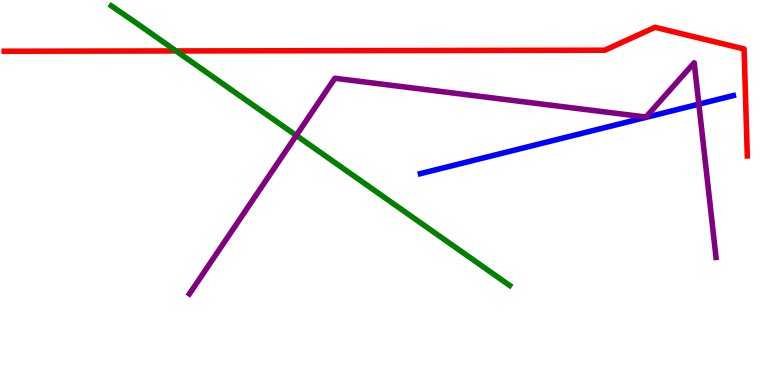[{'lines': ['blue', 'red'], 'intersections': []}, {'lines': ['green', 'red'], 'intersections': [{'x': 2.27, 'y': 8.68}]}, {'lines': ['purple', 'red'], 'intersections': []}, {'lines': ['blue', 'green'], 'intersections': []}, {'lines': ['blue', 'purple'], 'intersections': [{'x': 9.02, 'y': 7.29}]}, {'lines': ['green', 'purple'], 'intersections': [{'x': 3.82, 'y': 6.48}]}]